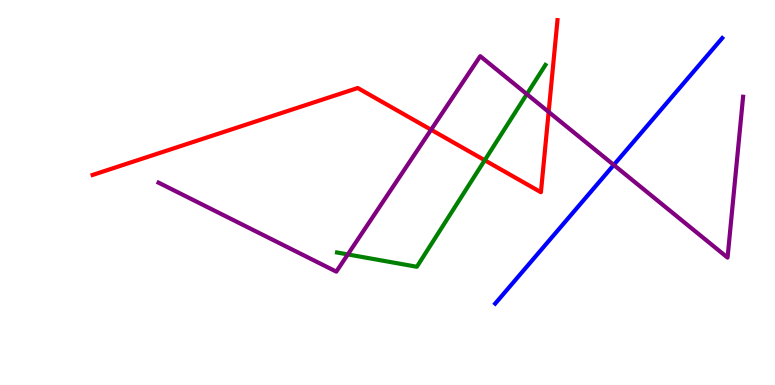[{'lines': ['blue', 'red'], 'intersections': []}, {'lines': ['green', 'red'], 'intersections': [{'x': 6.25, 'y': 5.84}]}, {'lines': ['purple', 'red'], 'intersections': [{'x': 5.56, 'y': 6.63}, {'x': 7.08, 'y': 7.09}]}, {'lines': ['blue', 'green'], 'intersections': []}, {'lines': ['blue', 'purple'], 'intersections': [{'x': 7.92, 'y': 5.72}]}, {'lines': ['green', 'purple'], 'intersections': [{'x': 4.49, 'y': 3.39}, {'x': 6.8, 'y': 7.55}]}]